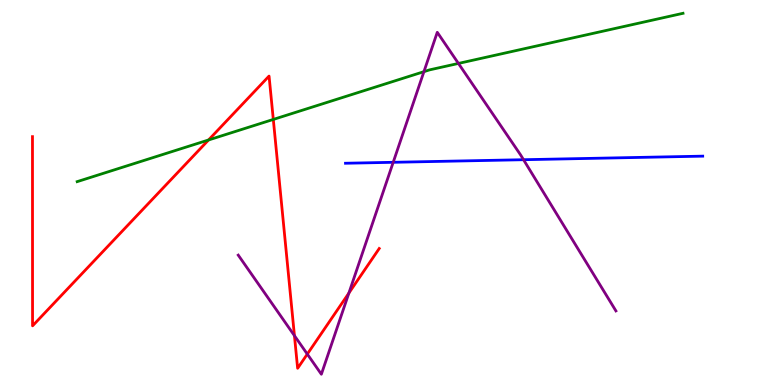[{'lines': ['blue', 'red'], 'intersections': []}, {'lines': ['green', 'red'], 'intersections': [{'x': 2.69, 'y': 6.36}, {'x': 3.53, 'y': 6.9}]}, {'lines': ['purple', 'red'], 'intersections': [{'x': 3.8, 'y': 1.28}, {'x': 3.97, 'y': 0.803}, {'x': 4.5, 'y': 2.39}]}, {'lines': ['blue', 'green'], 'intersections': []}, {'lines': ['blue', 'purple'], 'intersections': [{'x': 5.07, 'y': 5.78}, {'x': 6.76, 'y': 5.85}]}, {'lines': ['green', 'purple'], 'intersections': [{'x': 5.47, 'y': 8.14}, {'x': 5.92, 'y': 8.35}]}]